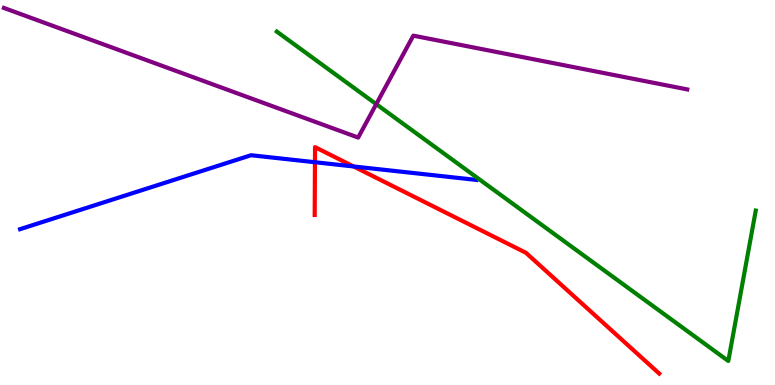[{'lines': ['blue', 'red'], 'intersections': [{'x': 4.06, 'y': 5.79}, {'x': 4.56, 'y': 5.68}]}, {'lines': ['green', 'red'], 'intersections': []}, {'lines': ['purple', 'red'], 'intersections': []}, {'lines': ['blue', 'green'], 'intersections': []}, {'lines': ['blue', 'purple'], 'intersections': []}, {'lines': ['green', 'purple'], 'intersections': [{'x': 4.85, 'y': 7.3}]}]